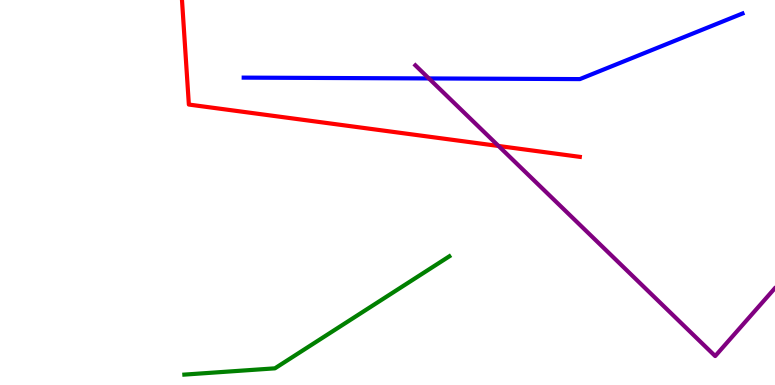[{'lines': ['blue', 'red'], 'intersections': []}, {'lines': ['green', 'red'], 'intersections': []}, {'lines': ['purple', 'red'], 'intersections': [{'x': 6.43, 'y': 6.21}]}, {'lines': ['blue', 'green'], 'intersections': []}, {'lines': ['blue', 'purple'], 'intersections': [{'x': 5.53, 'y': 7.96}]}, {'lines': ['green', 'purple'], 'intersections': []}]